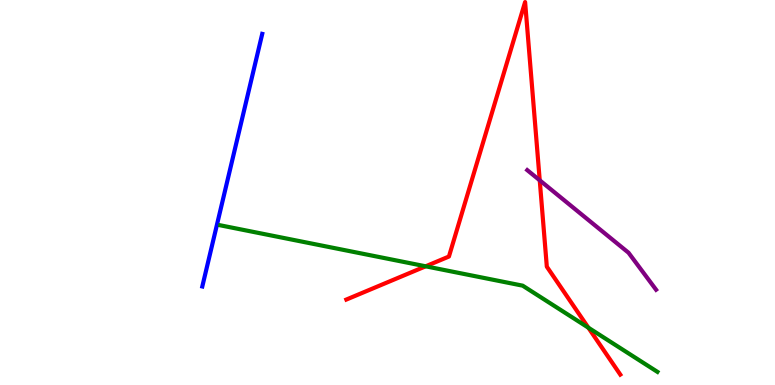[{'lines': ['blue', 'red'], 'intersections': []}, {'lines': ['green', 'red'], 'intersections': [{'x': 5.49, 'y': 3.08}, {'x': 7.59, 'y': 1.49}]}, {'lines': ['purple', 'red'], 'intersections': [{'x': 6.96, 'y': 5.32}]}, {'lines': ['blue', 'green'], 'intersections': []}, {'lines': ['blue', 'purple'], 'intersections': []}, {'lines': ['green', 'purple'], 'intersections': []}]